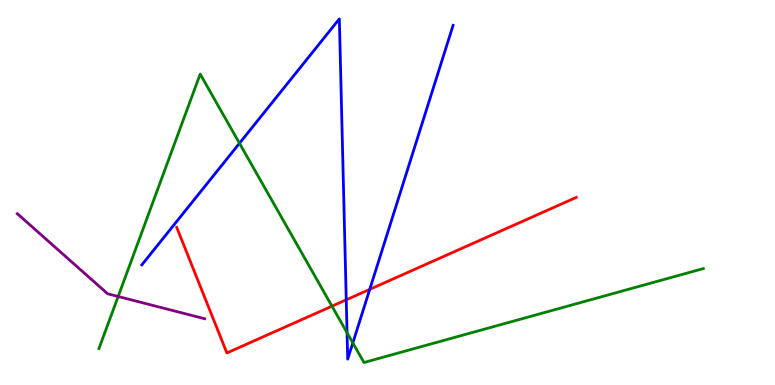[{'lines': ['blue', 'red'], 'intersections': [{'x': 4.47, 'y': 2.21}, {'x': 4.77, 'y': 2.48}]}, {'lines': ['green', 'red'], 'intersections': [{'x': 4.28, 'y': 2.05}]}, {'lines': ['purple', 'red'], 'intersections': []}, {'lines': ['blue', 'green'], 'intersections': [{'x': 3.09, 'y': 6.28}, {'x': 4.48, 'y': 1.36}, {'x': 4.55, 'y': 1.09}]}, {'lines': ['blue', 'purple'], 'intersections': []}, {'lines': ['green', 'purple'], 'intersections': [{'x': 1.52, 'y': 2.3}]}]